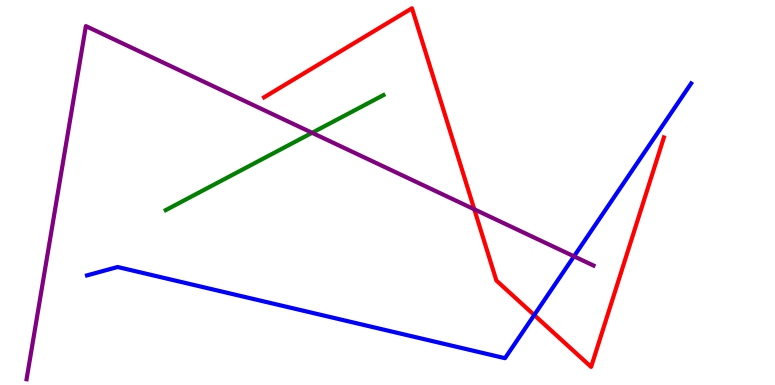[{'lines': ['blue', 'red'], 'intersections': [{'x': 6.89, 'y': 1.82}]}, {'lines': ['green', 'red'], 'intersections': []}, {'lines': ['purple', 'red'], 'intersections': [{'x': 6.12, 'y': 4.56}]}, {'lines': ['blue', 'green'], 'intersections': []}, {'lines': ['blue', 'purple'], 'intersections': [{'x': 7.41, 'y': 3.34}]}, {'lines': ['green', 'purple'], 'intersections': [{'x': 4.03, 'y': 6.55}]}]